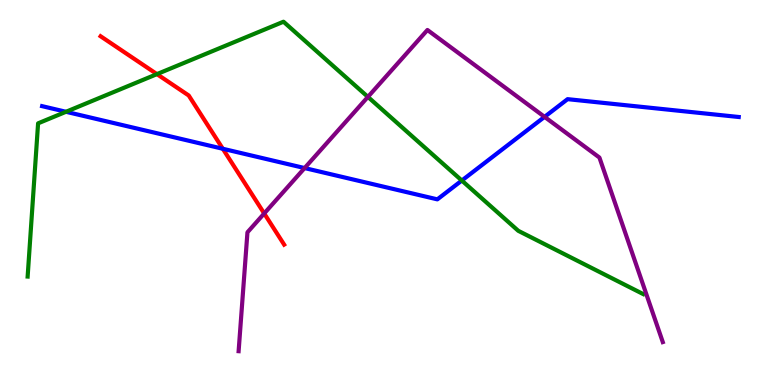[{'lines': ['blue', 'red'], 'intersections': [{'x': 2.87, 'y': 6.14}]}, {'lines': ['green', 'red'], 'intersections': [{'x': 2.02, 'y': 8.07}]}, {'lines': ['purple', 'red'], 'intersections': [{'x': 3.41, 'y': 4.46}]}, {'lines': ['blue', 'green'], 'intersections': [{'x': 0.851, 'y': 7.1}, {'x': 5.96, 'y': 5.31}]}, {'lines': ['blue', 'purple'], 'intersections': [{'x': 3.93, 'y': 5.63}, {'x': 7.03, 'y': 6.96}]}, {'lines': ['green', 'purple'], 'intersections': [{'x': 4.75, 'y': 7.48}]}]